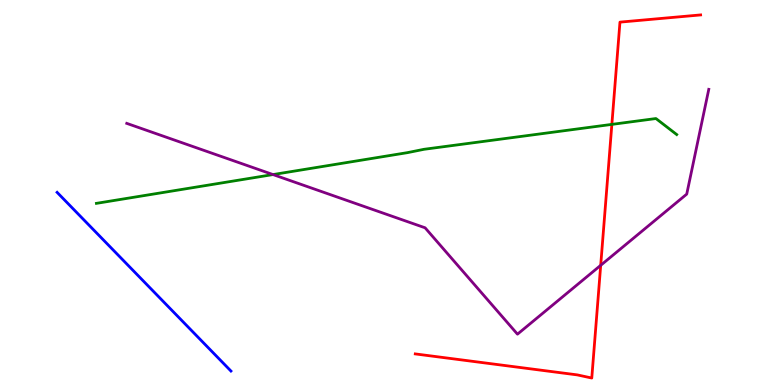[{'lines': ['blue', 'red'], 'intersections': []}, {'lines': ['green', 'red'], 'intersections': [{'x': 7.9, 'y': 6.77}]}, {'lines': ['purple', 'red'], 'intersections': [{'x': 7.75, 'y': 3.11}]}, {'lines': ['blue', 'green'], 'intersections': []}, {'lines': ['blue', 'purple'], 'intersections': []}, {'lines': ['green', 'purple'], 'intersections': [{'x': 3.52, 'y': 5.47}]}]